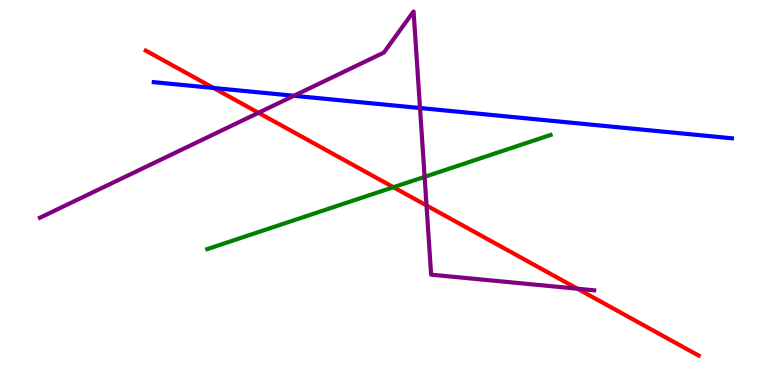[{'lines': ['blue', 'red'], 'intersections': [{'x': 2.76, 'y': 7.72}]}, {'lines': ['green', 'red'], 'intersections': [{'x': 5.08, 'y': 5.14}]}, {'lines': ['purple', 'red'], 'intersections': [{'x': 3.34, 'y': 7.07}, {'x': 5.5, 'y': 4.66}, {'x': 7.45, 'y': 2.5}]}, {'lines': ['blue', 'green'], 'intersections': []}, {'lines': ['blue', 'purple'], 'intersections': [{'x': 3.79, 'y': 7.51}, {'x': 5.42, 'y': 7.19}]}, {'lines': ['green', 'purple'], 'intersections': [{'x': 5.48, 'y': 5.41}]}]